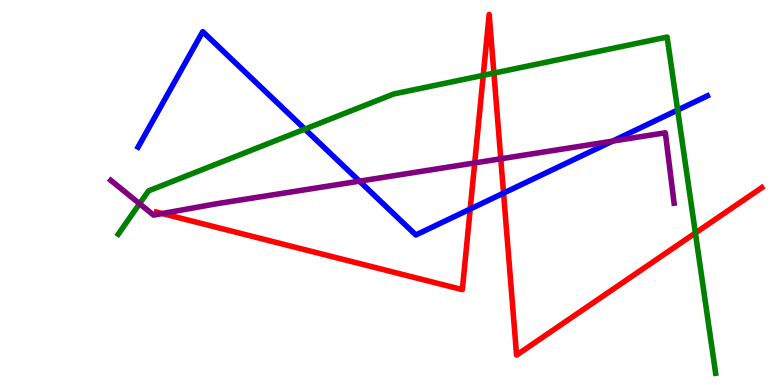[{'lines': ['blue', 'red'], 'intersections': [{'x': 6.07, 'y': 4.57}, {'x': 6.5, 'y': 4.98}]}, {'lines': ['green', 'red'], 'intersections': [{'x': 6.24, 'y': 8.04}, {'x': 6.37, 'y': 8.1}, {'x': 8.97, 'y': 3.95}]}, {'lines': ['purple', 'red'], 'intersections': [{'x': 2.09, 'y': 4.45}, {'x': 6.13, 'y': 5.77}, {'x': 6.46, 'y': 5.88}]}, {'lines': ['blue', 'green'], 'intersections': [{'x': 3.93, 'y': 6.65}, {'x': 8.74, 'y': 7.14}]}, {'lines': ['blue', 'purple'], 'intersections': [{'x': 4.64, 'y': 5.29}, {'x': 7.9, 'y': 6.33}]}, {'lines': ['green', 'purple'], 'intersections': [{'x': 1.8, 'y': 4.71}]}]